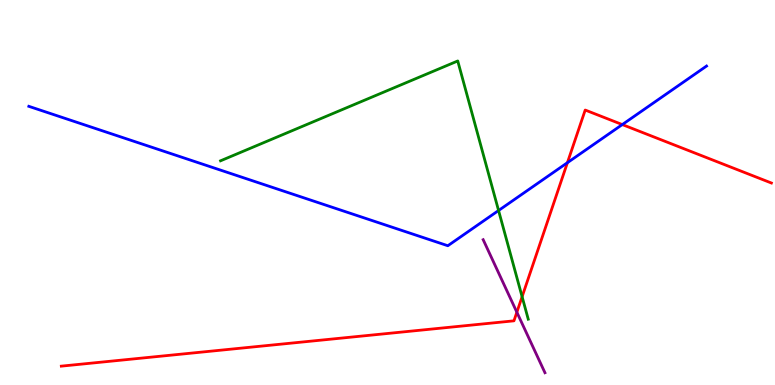[{'lines': ['blue', 'red'], 'intersections': [{'x': 7.32, 'y': 5.77}, {'x': 8.03, 'y': 6.76}]}, {'lines': ['green', 'red'], 'intersections': [{'x': 6.74, 'y': 2.29}]}, {'lines': ['purple', 'red'], 'intersections': [{'x': 6.67, 'y': 1.89}]}, {'lines': ['blue', 'green'], 'intersections': [{'x': 6.43, 'y': 4.53}]}, {'lines': ['blue', 'purple'], 'intersections': []}, {'lines': ['green', 'purple'], 'intersections': []}]